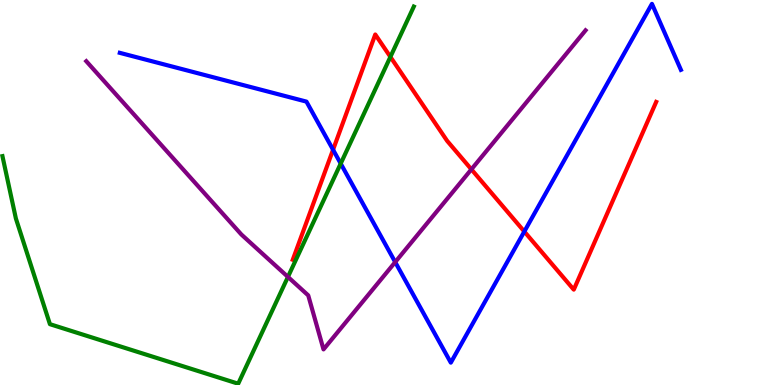[{'lines': ['blue', 'red'], 'intersections': [{'x': 4.3, 'y': 6.11}, {'x': 6.77, 'y': 3.99}]}, {'lines': ['green', 'red'], 'intersections': [{'x': 5.04, 'y': 8.52}]}, {'lines': ['purple', 'red'], 'intersections': [{'x': 6.08, 'y': 5.6}]}, {'lines': ['blue', 'green'], 'intersections': [{'x': 4.4, 'y': 5.75}]}, {'lines': ['blue', 'purple'], 'intersections': [{'x': 5.1, 'y': 3.19}]}, {'lines': ['green', 'purple'], 'intersections': [{'x': 3.72, 'y': 2.81}]}]